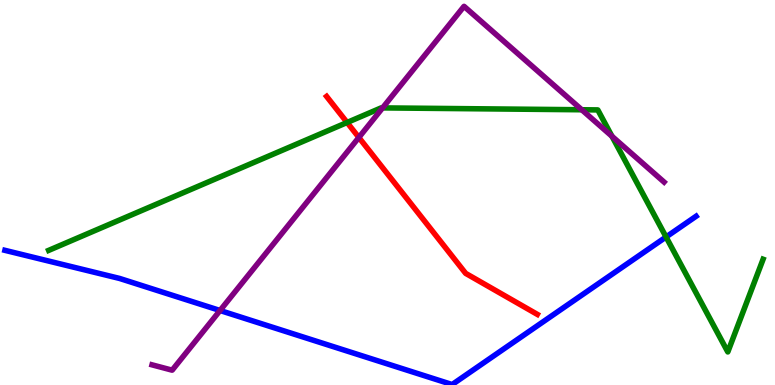[{'lines': ['blue', 'red'], 'intersections': []}, {'lines': ['green', 'red'], 'intersections': [{'x': 4.48, 'y': 6.82}]}, {'lines': ['purple', 'red'], 'intersections': [{'x': 4.63, 'y': 6.43}]}, {'lines': ['blue', 'green'], 'intersections': [{'x': 8.59, 'y': 3.84}]}, {'lines': ['blue', 'purple'], 'intersections': [{'x': 2.84, 'y': 1.94}]}, {'lines': ['green', 'purple'], 'intersections': [{'x': 4.94, 'y': 7.2}, {'x': 7.51, 'y': 7.15}, {'x': 7.9, 'y': 6.46}]}]